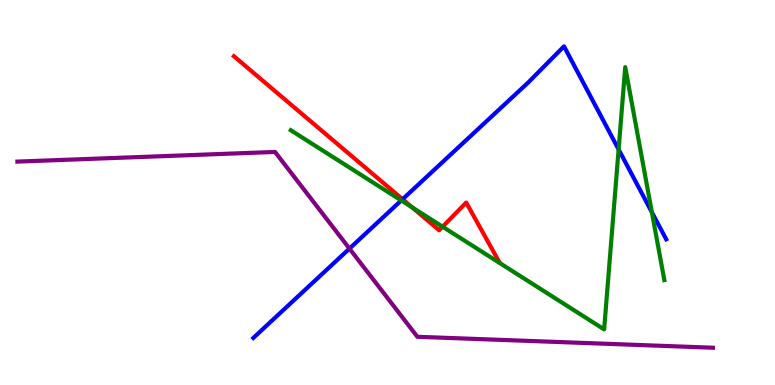[{'lines': ['blue', 'red'], 'intersections': [{'x': 5.19, 'y': 4.82}]}, {'lines': ['green', 'red'], 'intersections': [{'x': 5.32, 'y': 4.61}, {'x': 5.71, 'y': 4.11}]}, {'lines': ['purple', 'red'], 'intersections': []}, {'lines': ['blue', 'green'], 'intersections': [{'x': 5.18, 'y': 4.79}, {'x': 7.98, 'y': 6.12}, {'x': 8.41, 'y': 4.49}]}, {'lines': ['blue', 'purple'], 'intersections': [{'x': 4.51, 'y': 3.54}]}, {'lines': ['green', 'purple'], 'intersections': []}]